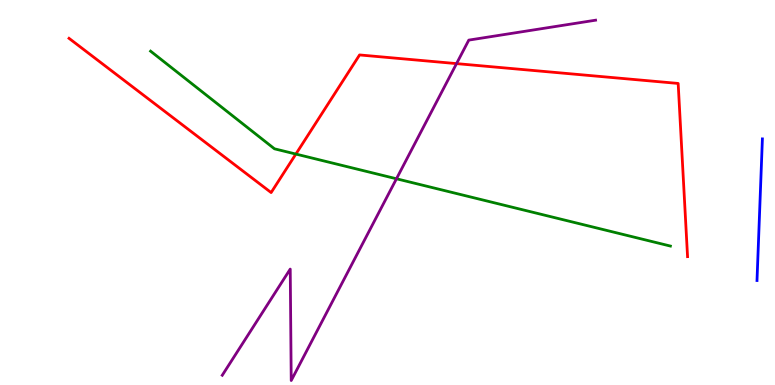[{'lines': ['blue', 'red'], 'intersections': []}, {'lines': ['green', 'red'], 'intersections': [{'x': 3.82, 'y': 6.0}]}, {'lines': ['purple', 'red'], 'intersections': [{'x': 5.89, 'y': 8.35}]}, {'lines': ['blue', 'green'], 'intersections': []}, {'lines': ['blue', 'purple'], 'intersections': []}, {'lines': ['green', 'purple'], 'intersections': [{'x': 5.12, 'y': 5.36}]}]